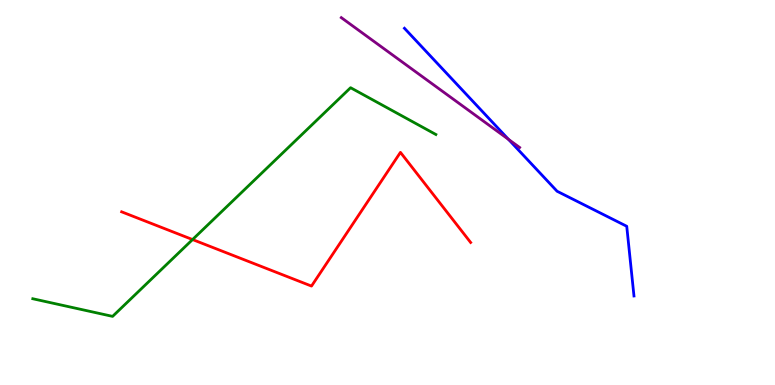[{'lines': ['blue', 'red'], 'intersections': []}, {'lines': ['green', 'red'], 'intersections': [{'x': 2.48, 'y': 3.78}]}, {'lines': ['purple', 'red'], 'intersections': []}, {'lines': ['blue', 'green'], 'intersections': []}, {'lines': ['blue', 'purple'], 'intersections': [{'x': 6.56, 'y': 6.38}]}, {'lines': ['green', 'purple'], 'intersections': []}]